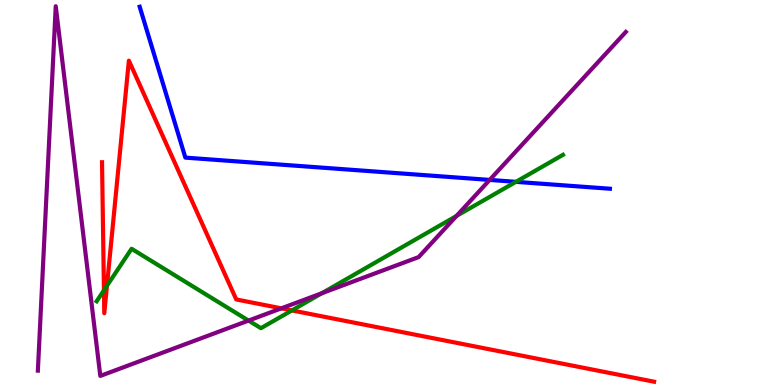[{'lines': ['blue', 'red'], 'intersections': []}, {'lines': ['green', 'red'], 'intersections': [{'x': 1.34, 'y': 2.46}, {'x': 1.38, 'y': 2.58}, {'x': 3.77, 'y': 1.94}]}, {'lines': ['purple', 'red'], 'intersections': [{'x': 3.63, 'y': 1.99}]}, {'lines': ['blue', 'green'], 'intersections': [{'x': 6.66, 'y': 5.28}]}, {'lines': ['blue', 'purple'], 'intersections': [{'x': 6.32, 'y': 5.33}]}, {'lines': ['green', 'purple'], 'intersections': [{'x': 3.21, 'y': 1.67}, {'x': 4.15, 'y': 2.38}, {'x': 5.89, 'y': 4.39}]}]